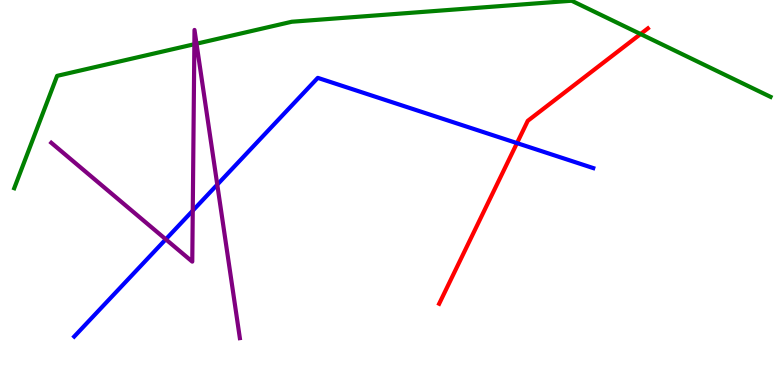[{'lines': ['blue', 'red'], 'intersections': [{'x': 6.67, 'y': 6.28}]}, {'lines': ['green', 'red'], 'intersections': [{'x': 8.27, 'y': 9.12}]}, {'lines': ['purple', 'red'], 'intersections': []}, {'lines': ['blue', 'green'], 'intersections': []}, {'lines': ['blue', 'purple'], 'intersections': [{'x': 2.14, 'y': 3.78}, {'x': 2.49, 'y': 4.53}, {'x': 2.8, 'y': 5.2}]}, {'lines': ['green', 'purple'], 'intersections': [{'x': 2.51, 'y': 8.85}, {'x': 2.54, 'y': 8.86}]}]